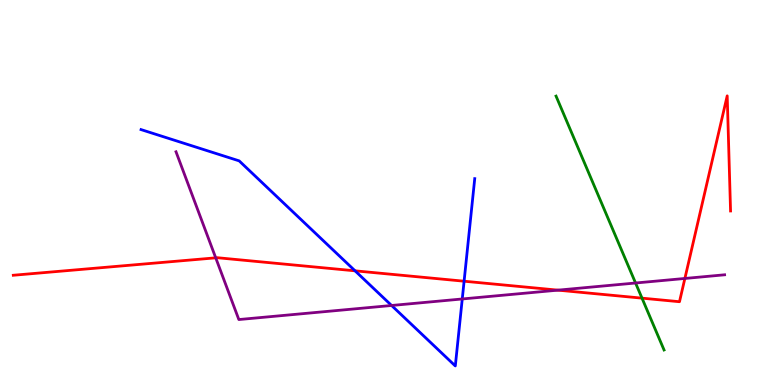[{'lines': ['blue', 'red'], 'intersections': [{'x': 4.58, 'y': 2.97}, {'x': 5.99, 'y': 2.7}]}, {'lines': ['green', 'red'], 'intersections': [{'x': 8.28, 'y': 2.26}]}, {'lines': ['purple', 'red'], 'intersections': [{'x': 2.78, 'y': 3.3}, {'x': 7.2, 'y': 2.46}, {'x': 8.84, 'y': 2.77}]}, {'lines': ['blue', 'green'], 'intersections': []}, {'lines': ['blue', 'purple'], 'intersections': [{'x': 5.05, 'y': 2.07}, {'x': 5.96, 'y': 2.23}]}, {'lines': ['green', 'purple'], 'intersections': [{'x': 8.2, 'y': 2.65}]}]